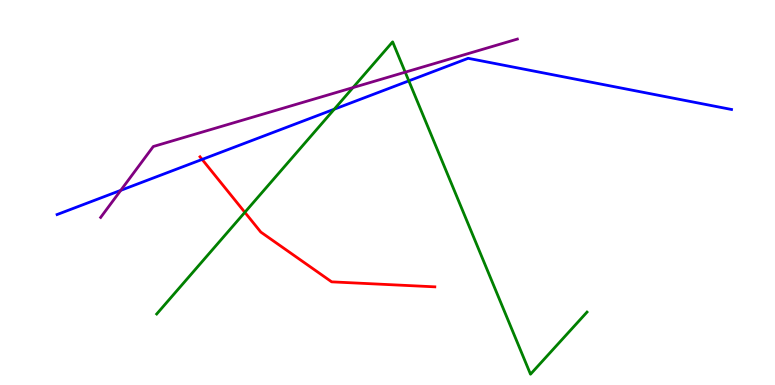[{'lines': ['blue', 'red'], 'intersections': [{'x': 2.61, 'y': 5.86}]}, {'lines': ['green', 'red'], 'intersections': [{'x': 3.16, 'y': 4.48}]}, {'lines': ['purple', 'red'], 'intersections': []}, {'lines': ['blue', 'green'], 'intersections': [{'x': 4.31, 'y': 7.16}, {'x': 5.28, 'y': 7.9}]}, {'lines': ['blue', 'purple'], 'intersections': [{'x': 1.56, 'y': 5.06}]}, {'lines': ['green', 'purple'], 'intersections': [{'x': 4.55, 'y': 7.73}, {'x': 5.23, 'y': 8.13}]}]